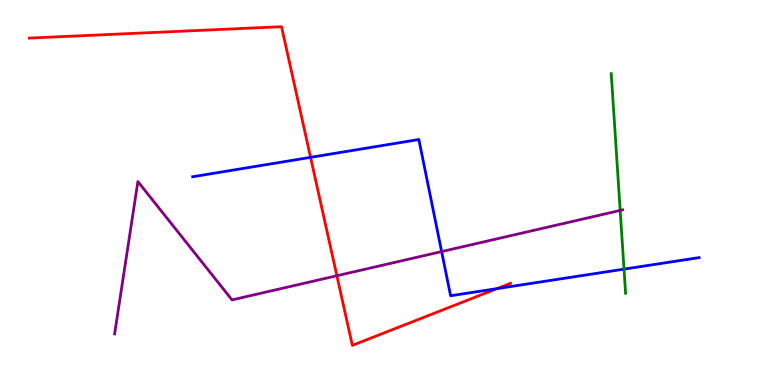[{'lines': ['blue', 'red'], 'intersections': [{'x': 4.01, 'y': 5.91}, {'x': 6.41, 'y': 2.5}]}, {'lines': ['green', 'red'], 'intersections': []}, {'lines': ['purple', 'red'], 'intersections': [{'x': 4.35, 'y': 2.84}]}, {'lines': ['blue', 'green'], 'intersections': [{'x': 8.05, 'y': 3.01}]}, {'lines': ['blue', 'purple'], 'intersections': [{'x': 5.7, 'y': 3.47}]}, {'lines': ['green', 'purple'], 'intersections': [{'x': 8.0, 'y': 4.53}]}]